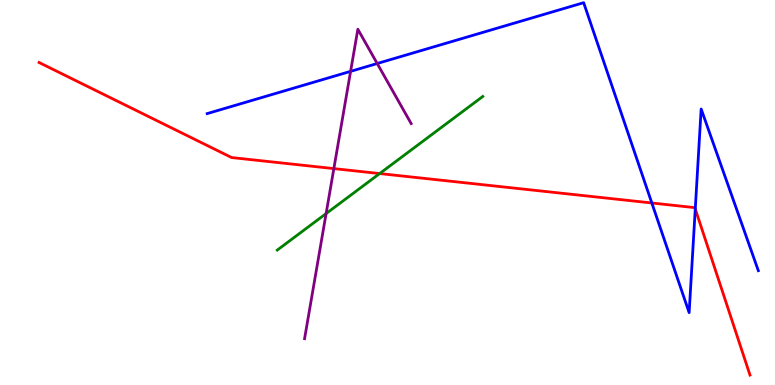[{'lines': ['blue', 'red'], 'intersections': [{'x': 8.41, 'y': 4.73}, {'x': 8.97, 'y': 4.57}]}, {'lines': ['green', 'red'], 'intersections': [{'x': 4.9, 'y': 5.49}]}, {'lines': ['purple', 'red'], 'intersections': [{'x': 4.31, 'y': 5.62}]}, {'lines': ['blue', 'green'], 'intersections': []}, {'lines': ['blue', 'purple'], 'intersections': [{'x': 4.52, 'y': 8.15}, {'x': 4.87, 'y': 8.35}]}, {'lines': ['green', 'purple'], 'intersections': [{'x': 4.21, 'y': 4.45}]}]